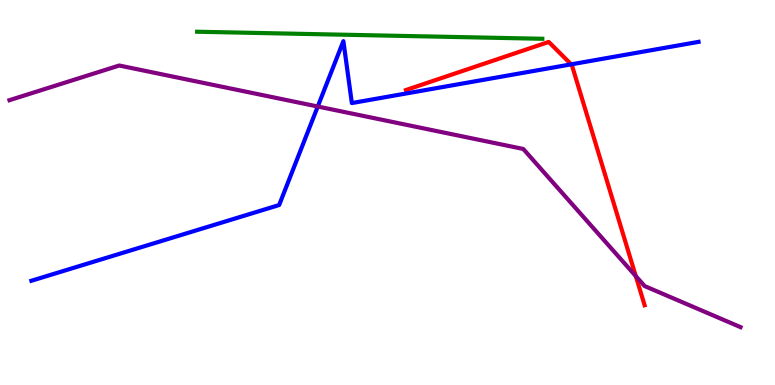[{'lines': ['blue', 'red'], 'intersections': [{'x': 7.37, 'y': 8.33}]}, {'lines': ['green', 'red'], 'intersections': []}, {'lines': ['purple', 'red'], 'intersections': [{'x': 8.2, 'y': 2.83}]}, {'lines': ['blue', 'green'], 'intersections': []}, {'lines': ['blue', 'purple'], 'intersections': [{'x': 4.1, 'y': 7.23}]}, {'lines': ['green', 'purple'], 'intersections': []}]